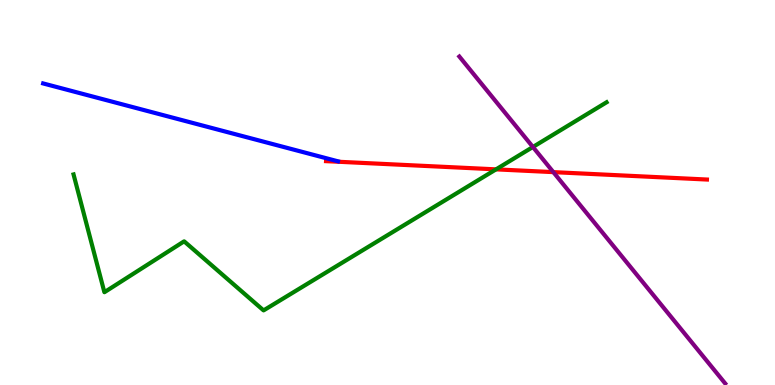[{'lines': ['blue', 'red'], 'intersections': []}, {'lines': ['green', 'red'], 'intersections': [{'x': 6.4, 'y': 5.6}]}, {'lines': ['purple', 'red'], 'intersections': [{'x': 7.14, 'y': 5.53}]}, {'lines': ['blue', 'green'], 'intersections': []}, {'lines': ['blue', 'purple'], 'intersections': []}, {'lines': ['green', 'purple'], 'intersections': [{'x': 6.88, 'y': 6.18}]}]